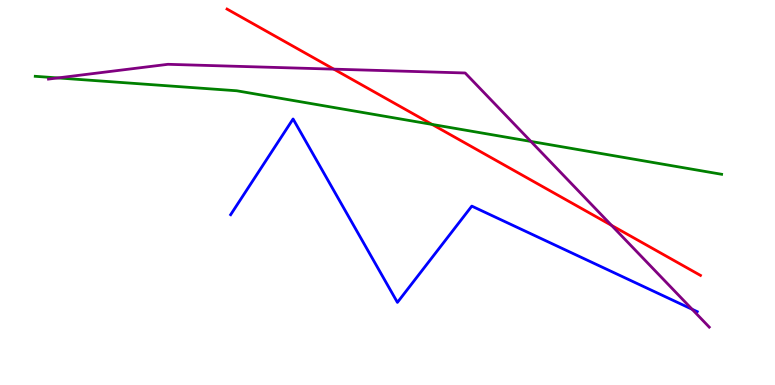[{'lines': ['blue', 'red'], 'intersections': []}, {'lines': ['green', 'red'], 'intersections': [{'x': 5.58, 'y': 6.77}]}, {'lines': ['purple', 'red'], 'intersections': [{'x': 4.31, 'y': 8.2}, {'x': 7.89, 'y': 4.15}]}, {'lines': ['blue', 'green'], 'intersections': []}, {'lines': ['blue', 'purple'], 'intersections': [{'x': 8.93, 'y': 1.97}]}, {'lines': ['green', 'purple'], 'intersections': [{'x': 0.747, 'y': 7.98}, {'x': 6.85, 'y': 6.33}]}]